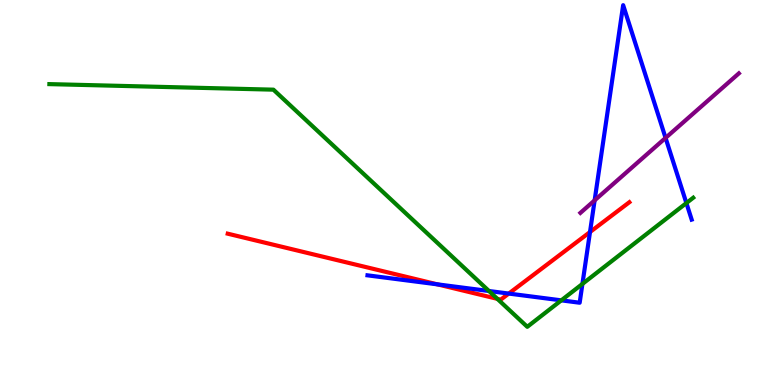[{'lines': ['blue', 'red'], 'intersections': [{'x': 5.64, 'y': 2.61}, {'x': 6.56, 'y': 2.37}, {'x': 7.61, 'y': 3.97}]}, {'lines': ['green', 'red'], 'intersections': [{'x': 6.42, 'y': 2.24}]}, {'lines': ['purple', 'red'], 'intersections': []}, {'lines': ['blue', 'green'], 'intersections': [{'x': 6.31, 'y': 2.44}, {'x': 7.24, 'y': 2.2}, {'x': 7.52, 'y': 2.63}, {'x': 8.86, 'y': 4.73}]}, {'lines': ['blue', 'purple'], 'intersections': [{'x': 7.67, 'y': 4.8}, {'x': 8.59, 'y': 6.42}]}, {'lines': ['green', 'purple'], 'intersections': []}]